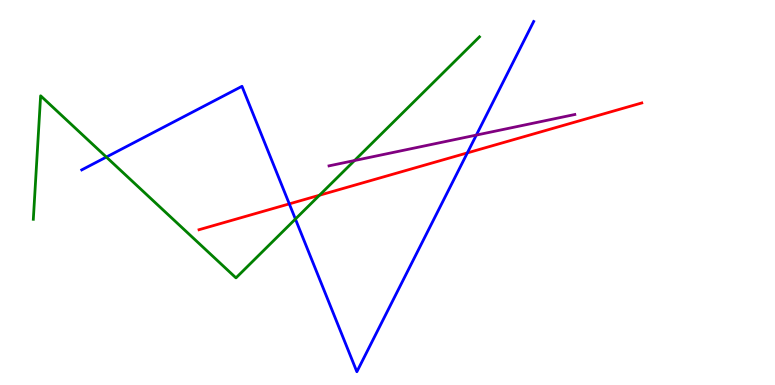[{'lines': ['blue', 'red'], 'intersections': [{'x': 3.73, 'y': 4.7}, {'x': 6.03, 'y': 6.03}]}, {'lines': ['green', 'red'], 'intersections': [{'x': 4.12, 'y': 4.93}]}, {'lines': ['purple', 'red'], 'intersections': []}, {'lines': ['blue', 'green'], 'intersections': [{'x': 1.37, 'y': 5.92}, {'x': 3.81, 'y': 4.31}]}, {'lines': ['blue', 'purple'], 'intersections': [{'x': 6.15, 'y': 6.49}]}, {'lines': ['green', 'purple'], 'intersections': [{'x': 4.57, 'y': 5.83}]}]